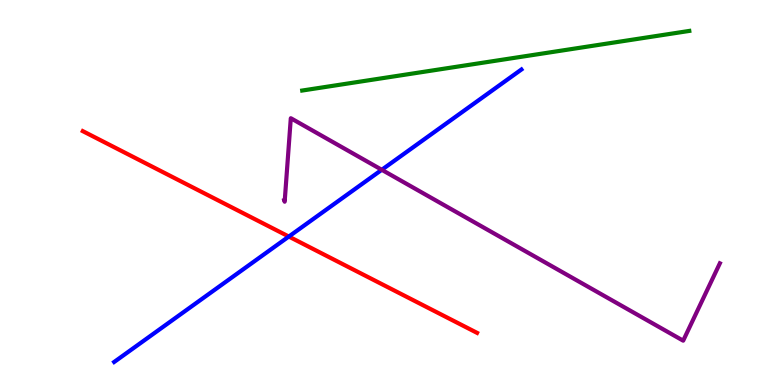[{'lines': ['blue', 'red'], 'intersections': [{'x': 3.73, 'y': 3.86}]}, {'lines': ['green', 'red'], 'intersections': []}, {'lines': ['purple', 'red'], 'intersections': []}, {'lines': ['blue', 'green'], 'intersections': []}, {'lines': ['blue', 'purple'], 'intersections': [{'x': 4.93, 'y': 5.59}]}, {'lines': ['green', 'purple'], 'intersections': []}]